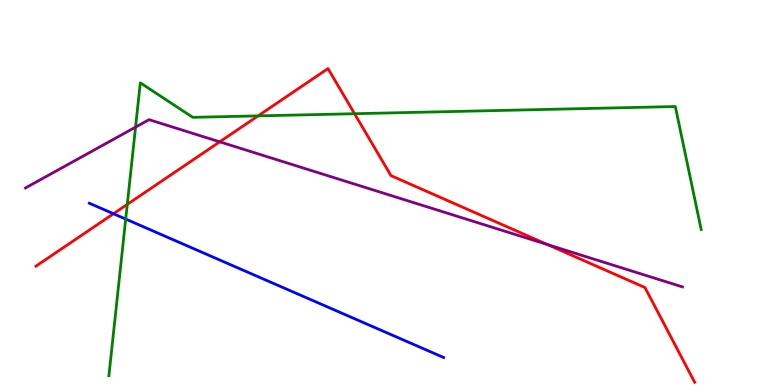[{'lines': ['blue', 'red'], 'intersections': [{'x': 1.46, 'y': 4.45}]}, {'lines': ['green', 'red'], 'intersections': [{'x': 1.64, 'y': 4.69}, {'x': 3.33, 'y': 6.99}, {'x': 4.57, 'y': 7.05}]}, {'lines': ['purple', 'red'], 'intersections': [{'x': 2.84, 'y': 6.32}, {'x': 7.06, 'y': 3.65}]}, {'lines': ['blue', 'green'], 'intersections': [{'x': 1.62, 'y': 4.31}]}, {'lines': ['blue', 'purple'], 'intersections': []}, {'lines': ['green', 'purple'], 'intersections': [{'x': 1.75, 'y': 6.7}]}]